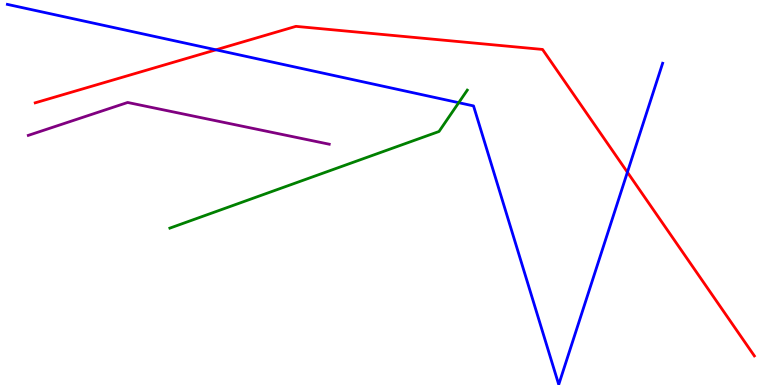[{'lines': ['blue', 'red'], 'intersections': [{'x': 2.79, 'y': 8.71}, {'x': 8.1, 'y': 5.53}]}, {'lines': ['green', 'red'], 'intersections': []}, {'lines': ['purple', 'red'], 'intersections': []}, {'lines': ['blue', 'green'], 'intersections': [{'x': 5.92, 'y': 7.33}]}, {'lines': ['blue', 'purple'], 'intersections': []}, {'lines': ['green', 'purple'], 'intersections': []}]